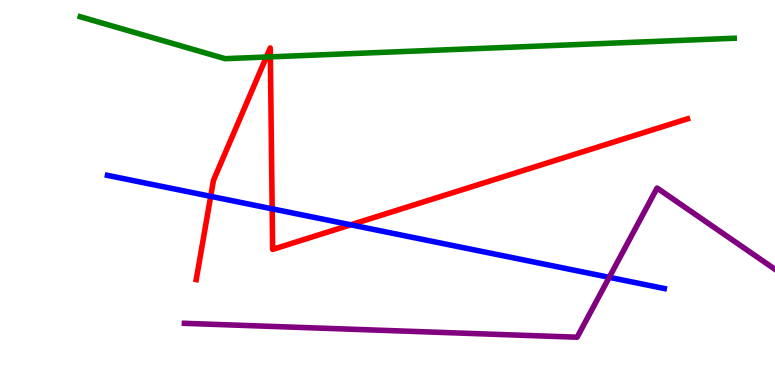[{'lines': ['blue', 'red'], 'intersections': [{'x': 2.72, 'y': 4.9}, {'x': 3.51, 'y': 4.58}, {'x': 4.53, 'y': 4.16}]}, {'lines': ['green', 'red'], 'intersections': [{'x': 3.44, 'y': 8.52}, {'x': 3.49, 'y': 8.52}]}, {'lines': ['purple', 'red'], 'intersections': []}, {'lines': ['blue', 'green'], 'intersections': []}, {'lines': ['blue', 'purple'], 'intersections': [{'x': 7.86, 'y': 2.8}]}, {'lines': ['green', 'purple'], 'intersections': []}]